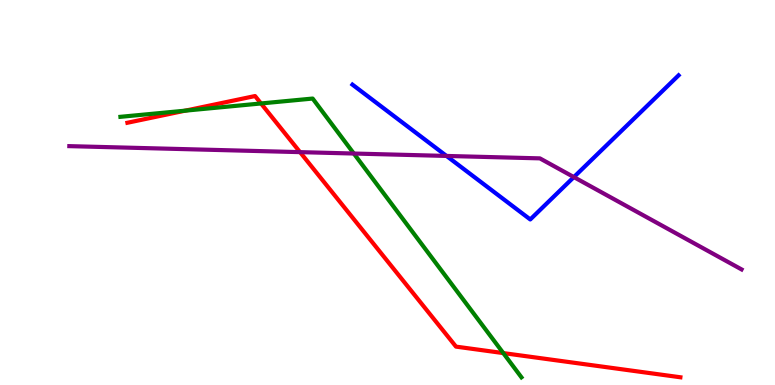[{'lines': ['blue', 'red'], 'intersections': []}, {'lines': ['green', 'red'], 'intersections': [{'x': 2.39, 'y': 7.13}, {'x': 3.37, 'y': 7.31}, {'x': 6.49, 'y': 0.829}]}, {'lines': ['purple', 'red'], 'intersections': [{'x': 3.87, 'y': 6.05}]}, {'lines': ['blue', 'green'], 'intersections': []}, {'lines': ['blue', 'purple'], 'intersections': [{'x': 5.76, 'y': 5.95}, {'x': 7.4, 'y': 5.4}]}, {'lines': ['green', 'purple'], 'intersections': [{'x': 4.57, 'y': 6.01}]}]